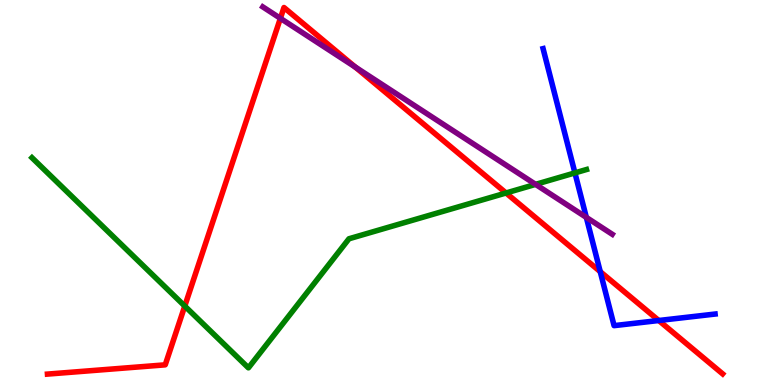[{'lines': ['blue', 'red'], 'intersections': [{'x': 7.75, 'y': 2.94}, {'x': 8.5, 'y': 1.68}]}, {'lines': ['green', 'red'], 'intersections': [{'x': 2.38, 'y': 2.05}, {'x': 6.53, 'y': 4.99}]}, {'lines': ['purple', 'red'], 'intersections': [{'x': 3.62, 'y': 9.52}, {'x': 4.58, 'y': 8.26}]}, {'lines': ['blue', 'green'], 'intersections': [{'x': 7.42, 'y': 5.51}]}, {'lines': ['blue', 'purple'], 'intersections': [{'x': 7.57, 'y': 4.35}]}, {'lines': ['green', 'purple'], 'intersections': [{'x': 6.91, 'y': 5.21}]}]